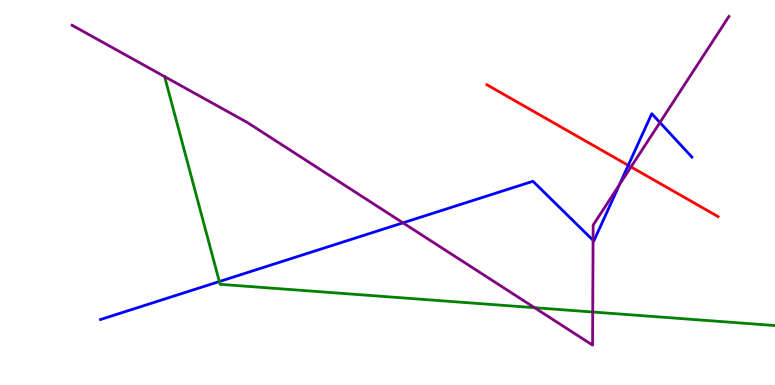[{'lines': ['blue', 'red'], 'intersections': [{'x': 8.11, 'y': 5.71}]}, {'lines': ['green', 'red'], 'intersections': []}, {'lines': ['purple', 'red'], 'intersections': [{'x': 8.14, 'y': 5.66}]}, {'lines': ['blue', 'green'], 'intersections': [{'x': 2.83, 'y': 2.69}]}, {'lines': ['blue', 'purple'], 'intersections': [{'x': 5.2, 'y': 4.21}, {'x': 7.65, 'y': 3.76}, {'x': 7.99, 'y': 5.2}, {'x': 8.51, 'y': 6.82}]}, {'lines': ['green', 'purple'], 'intersections': [{'x': 6.9, 'y': 2.01}, {'x': 7.65, 'y': 1.9}]}]